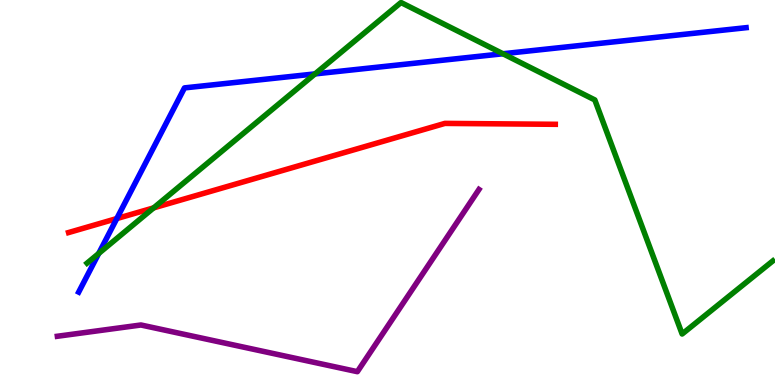[{'lines': ['blue', 'red'], 'intersections': [{'x': 1.51, 'y': 4.32}]}, {'lines': ['green', 'red'], 'intersections': [{'x': 1.98, 'y': 4.6}]}, {'lines': ['purple', 'red'], 'intersections': []}, {'lines': ['blue', 'green'], 'intersections': [{'x': 1.27, 'y': 3.42}, {'x': 4.06, 'y': 8.08}, {'x': 6.49, 'y': 8.6}]}, {'lines': ['blue', 'purple'], 'intersections': []}, {'lines': ['green', 'purple'], 'intersections': []}]